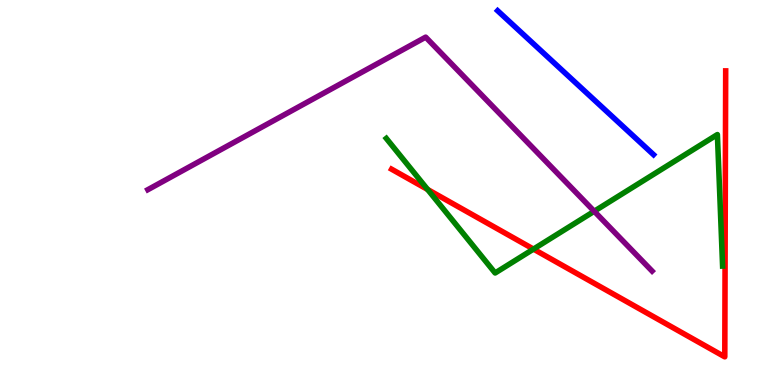[{'lines': ['blue', 'red'], 'intersections': []}, {'lines': ['green', 'red'], 'intersections': [{'x': 5.52, 'y': 5.08}, {'x': 6.88, 'y': 3.53}]}, {'lines': ['purple', 'red'], 'intersections': []}, {'lines': ['blue', 'green'], 'intersections': []}, {'lines': ['blue', 'purple'], 'intersections': []}, {'lines': ['green', 'purple'], 'intersections': [{'x': 7.67, 'y': 4.51}]}]